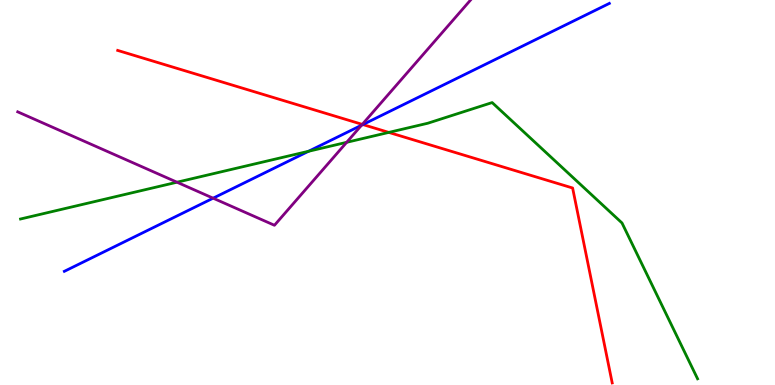[{'lines': ['blue', 'red'], 'intersections': [{'x': 4.68, 'y': 6.76}]}, {'lines': ['green', 'red'], 'intersections': [{'x': 5.02, 'y': 6.56}]}, {'lines': ['purple', 'red'], 'intersections': [{'x': 4.67, 'y': 6.77}]}, {'lines': ['blue', 'green'], 'intersections': [{'x': 3.98, 'y': 6.07}]}, {'lines': ['blue', 'purple'], 'intersections': [{'x': 2.75, 'y': 4.85}, {'x': 4.67, 'y': 6.75}]}, {'lines': ['green', 'purple'], 'intersections': [{'x': 2.28, 'y': 5.27}, {'x': 4.47, 'y': 6.3}]}]